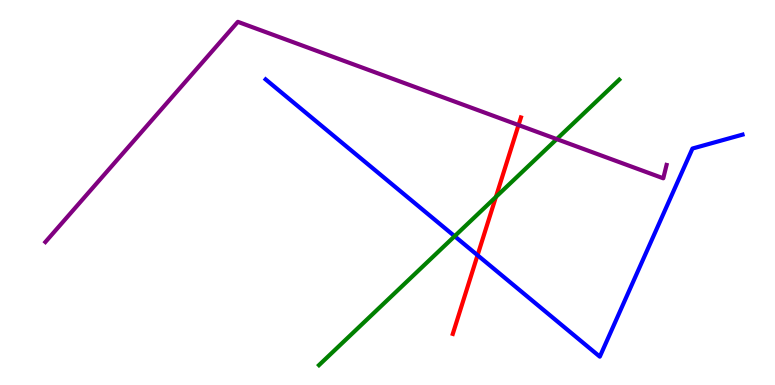[{'lines': ['blue', 'red'], 'intersections': [{'x': 6.16, 'y': 3.37}]}, {'lines': ['green', 'red'], 'intersections': [{'x': 6.4, 'y': 4.88}]}, {'lines': ['purple', 'red'], 'intersections': [{'x': 6.69, 'y': 6.75}]}, {'lines': ['blue', 'green'], 'intersections': [{'x': 5.87, 'y': 3.87}]}, {'lines': ['blue', 'purple'], 'intersections': []}, {'lines': ['green', 'purple'], 'intersections': [{'x': 7.18, 'y': 6.39}]}]